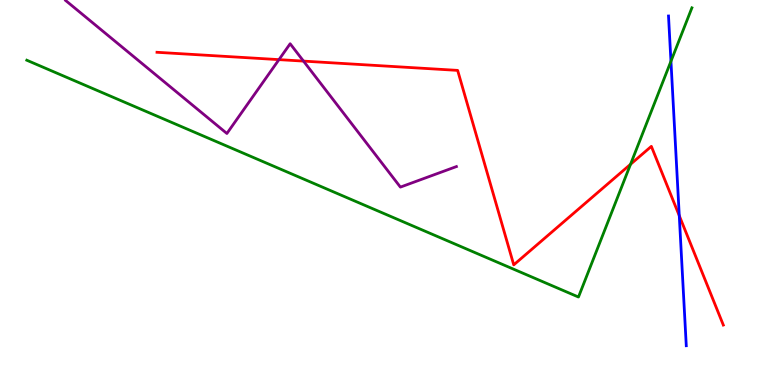[{'lines': ['blue', 'red'], 'intersections': [{'x': 8.76, 'y': 4.4}]}, {'lines': ['green', 'red'], 'intersections': [{'x': 8.14, 'y': 5.73}]}, {'lines': ['purple', 'red'], 'intersections': [{'x': 3.6, 'y': 8.45}, {'x': 3.92, 'y': 8.41}]}, {'lines': ['blue', 'green'], 'intersections': [{'x': 8.66, 'y': 8.41}]}, {'lines': ['blue', 'purple'], 'intersections': []}, {'lines': ['green', 'purple'], 'intersections': []}]